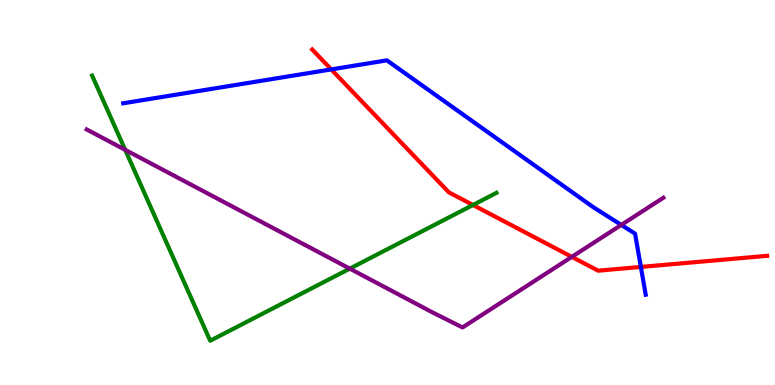[{'lines': ['blue', 'red'], 'intersections': [{'x': 4.27, 'y': 8.2}, {'x': 8.27, 'y': 3.07}]}, {'lines': ['green', 'red'], 'intersections': [{'x': 6.1, 'y': 4.68}]}, {'lines': ['purple', 'red'], 'intersections': [{'x': 7.38, 'y': 3.33}]}, {'lines': ['blue', 'green'], 'intersections': []}, {'lines': ['blue', 'purple'], 'intersections': [{'x': 8.02, 'y': 4.16}]}, {'lines': ['green', 'purple'], 'intersections': [{'x': 1.62, 'y': 6.11}, {'x': 4.51, 'y': 3.02}]}]